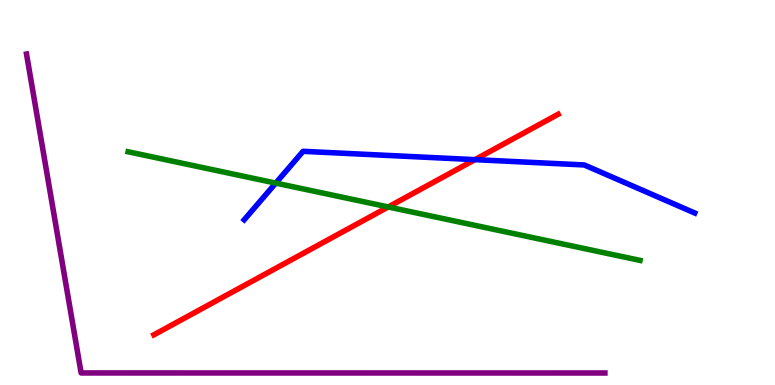[{'lines': ['blue', 'red'], 'intersections': [{'x': 6.13, 'y': 5.85}]}, {'lines': ['green', 'red'], 'intersections': [{'x': 5.01, 'y': 4.62}]}, {'lines': ['purple', 'red'], 'intersections': []}, {'lines': ['blue', 'green'], 'intersections': [{'x': 3.56, 'y': 5.24}]}, {'lines': ['blue', 'purple'], 'intersections': []}, {'lines': ['green', 'purple'], 'intersections': []}]